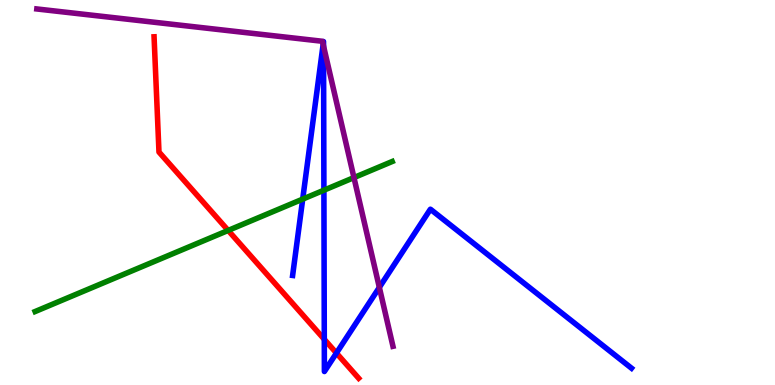[{'lines': ['blue', 'red'], 'intersections': [{'x': 4.18, 'y': 1.19}, {'x': 4.34, 'y': 0.829}]}, {'lines': ['green', 'red'], 'intersections': [{'x': 2.94, 'y': 4.01}]}, {'lines': ['purple', 'red'], 'intersections': []}, {'lines': ['blue', 'green'], 'intersections': [{'x': 3.91, 'y': 4.83}, {'x': 4.18, 'y': 5.06}]}, {'lines': ['blue', 'purple'], 'intersections': [{'x': 4.17, 'y': 8.85}, {'x': 4.17, 'y': 8.8}, {'x': 4.89, 'y': 2.54}]}, {'lines': ['green', 'purple'], 'intersections': [{'x': 4.57, 'y': 5.39}]}]